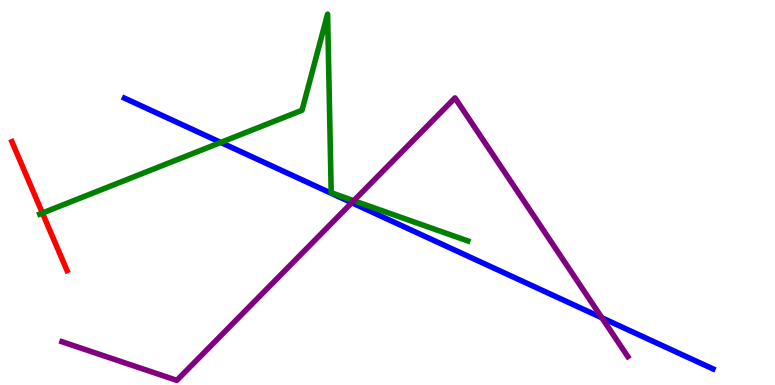[{'lines': ['blue', 'red'], 'intersections': []}, {'lines': ['green', 'red'], 'intersections': [{'x': 0.547, 'y': 4.47}]}, {'lines': ['purple', 'red'], 'intersections': []}, {'lines': ['blue', 'green'], 'intersections': [{'x': 2.85, 'y': 6.3}]}, {'lines': ['blue', 'purple'], 'intersections': [{'x': 4.54, 'y': 4.73}, {'x': 7.77, 'y': 1.75}]}, {'lines': ['green', 'purple'], 'intersections': [{'x': 4.56, 'y': 4.79}]}]